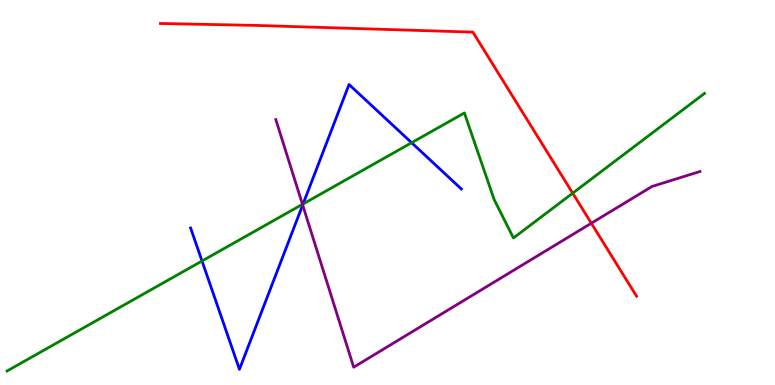[{'lines': ['blue', 'red'], 'intersections': []}, {'lines': ['green', 'red'], 'intersections': [{'x': 7.39, 'y': 4.98}]}, {'lines': ['purple', 'red'], 'intersections': [{'x': 7.63, 'y': 4.2}]}, {'lines': ['blue', 'green'], 'intersections': [{'x': 2.61, 'y': 3.22}, {'x': 3.91, 'y': 4.7}, {'x': 5.31, 'y': 6.29}]}, {'lines': ['blue', 'purple'], 'intersections': [{'x': 3.91, 'y': 4.68}]}, {'lines': ['green', 'purple'], 'intersections': [{'x': 3.9, 'y': 4.69}]}]